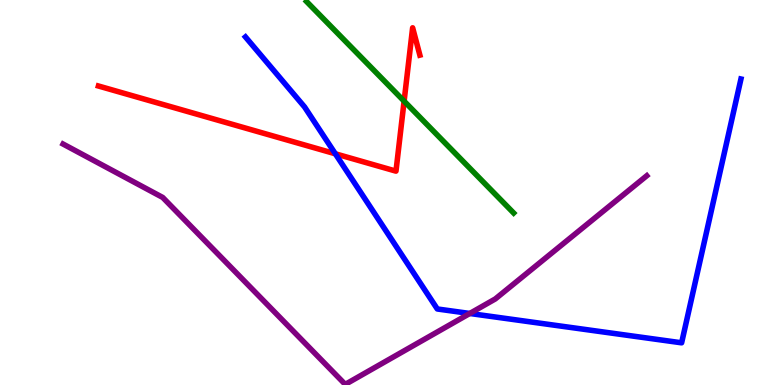[{'lines': ['blue', 'red'], 'intersections': [{'x': 4.33, 'y': 6.01}]}, {'lines': ['green', 'red'], 'intersections': [{'x': 5.21, 'y': 7.37}]}, {'lines': ['purple', 'red'], 'intersections': []}, {'lines': ['blue', 'green'], 'intersections': []}, {'lines': ['blue', 'purple'], 'intersections': [{'x': 6.06, 'y': 1.86}]}, {'lines': ['green', 'purple'], 'intersections': []}]